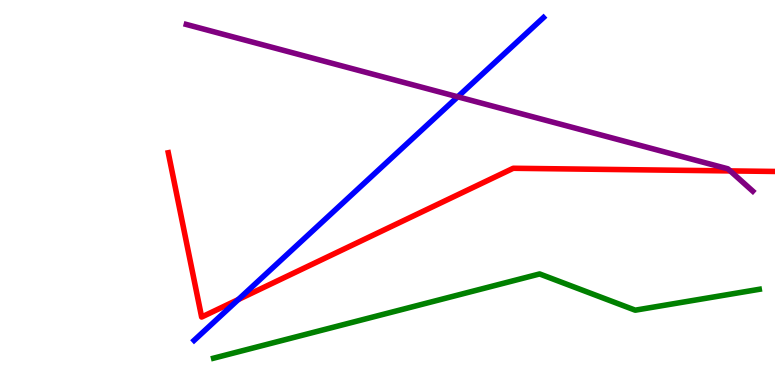[{'lines': ['blue', 'red'], 'intersections': [{'x': 3.08, 'y': 2.22}]}, {'lines': ['green', 'red'], 'intersections': []}, {'lines': ['purple', 'red'], 'intersections': [{'x': 9.42, 'y': 5.56}]}, {'lines': ['blue', 'green'], 'intersections': []}, {'lines': ['blue', 'purple'], 'intersections': [{'x': 5.91, 'y': 7.49}]}, {'lines': ['green', 'purple'], 'intersections': []}]